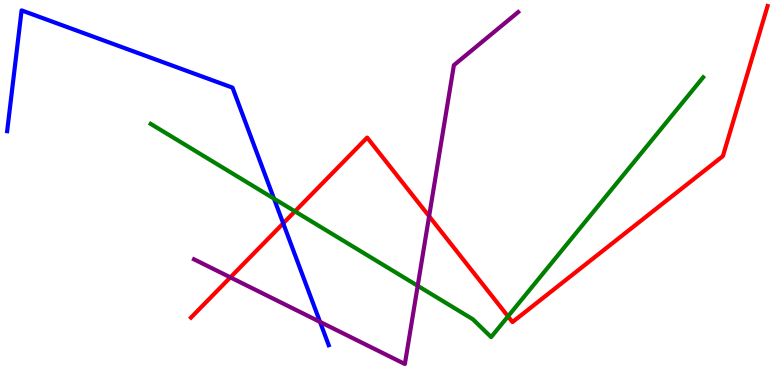[{'lines': ['blue', 'red'], 'intersections': [{'x': 3.65, 'y': 4.2}]}, {'lines': ['green', 'red'], 'intersections': [{'x': 3.81, 'y': 4.51}, {'x': 6.55, 'y': 1.78}]}, {'lines': ['purple', 'red'], 'intersections': [{'x': 2.97, 'y': 2.8}, {'x': 5.54, 'y': 4.38}]}, {'lines': ['blue', 'green'], 'intersections': [{'x': 3.54, 'y': 4.84}]}, {'lines': ['blue', 'purple'], 'intersections': [{'x': 4.13, 'y': 1.64}]}, {'lines': ['green', 'purple'], 'intersections': [{'x': 5.39, 'y': 2.58}]}]